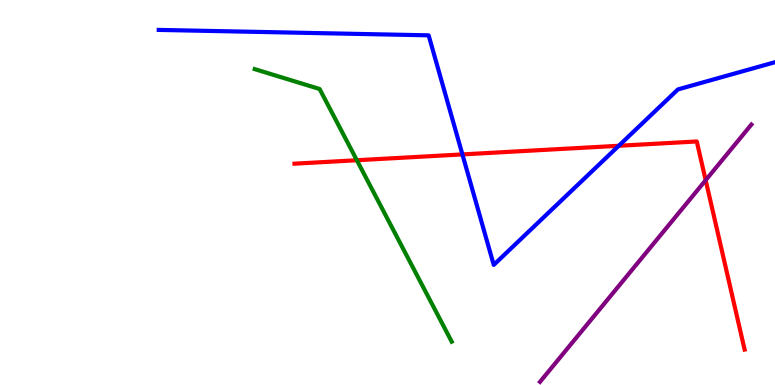[{'lines': ['blue', 'red'], 'intersections': [{'x': 5.97, 'y': 5.99}, {'x': 7.98, 'y': 6.21}]}, {'lines': ['green', 'red'], 'intersections': [{'x': 4.6, 'y': 5.84}]}, {'lines': ['purple', 'red'], 'intersections': [{'x': 9.11, 'y': 5.32}]}, {'lines': ['blue', 'green'], 'intersections': []}, {'lines': ['blue', 'purple'], 'intersections': []}, {'lines': ['green', 'purple'], 'intersections': []}]